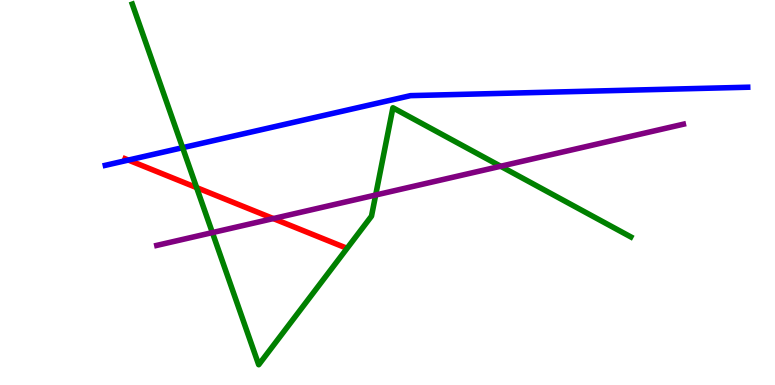[{'lines': ['blue', 'red'], 'intersections': [{'x': 1.66, 'y': 5.84}]}, {'lines': ['green', 'red'], 'intersections': [{'x': 2.54, 'y': 5.13}]}, {'lines': ['purple', 'red'], 'intersections': [{'x': 3.53, 'y': 4.32}]}, {'lines': ['blue', 'green'], 'intersections': [{'x': 2.36, 'y': 6.16}]}, {'lines': ['blue', 'purple'], 'intersections': []}, {'lines': ['green', 'purple'], 'intersections': [{'x': 2.74, 'y': 3.96}, {'x': 4.85, 'y': 4.93}, {'x': 6.46, 'y': 5.68}]}]